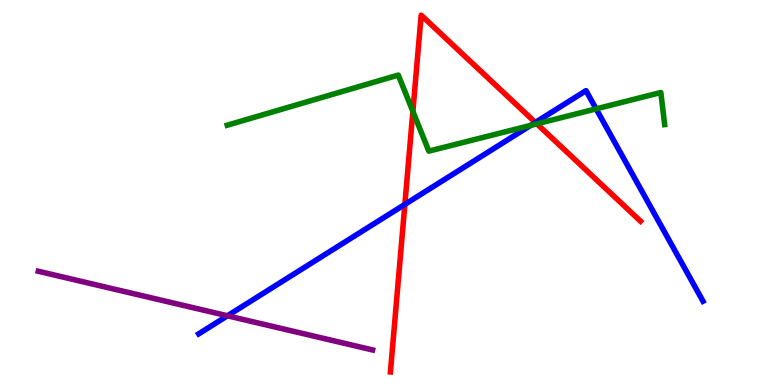[{'lines': ['blue', 'red'], 'intersections': [{'x': 5.22, 'y': 4.69}, {'x': 6.91, 'y': 6.82}]}, {'lines': ['green', 'red'], 'intersections': [{'x': 5.33, 'y': 7.11}, {'x': 6.93, 'y': 6.78}]}, {'lines': ['purple', 'red'], 'intersections': []}, {'lines': ['blue', 'green'], 'intersections': [{'x': 6.85, 'y': 6.74}, {'x': 7.69, 'y': 7.17}]}, {'lines': ['blue', 'purple'], 'intersections': [{'x': 2.93, 'y': 1.8}]}, {'lines': ['green', 'purple'], 'intersections': []}]